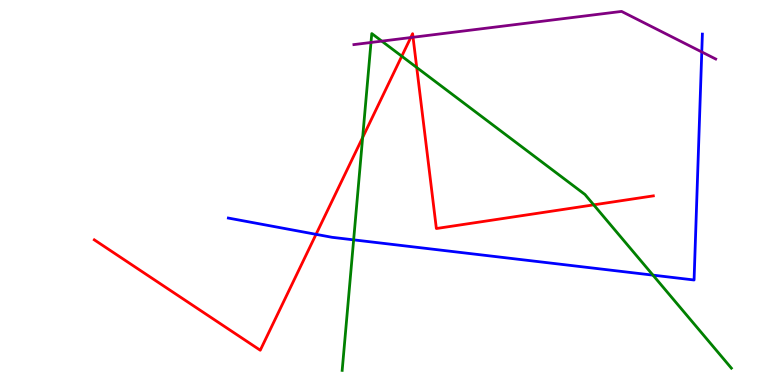[{'lines': ['blue', 'red'], 'intersections': [{'x': 4.08, 'y': 3.91}]}, {'lines': ['green', 'red'], 'intersections': [{'x': 4.68, 'y': 6.43}, {'x': 5.18, 'y': 8.54}, {'x': 5.38, 'y': 8.25}, {'x': 7.66, 'y': 4.68}]}, {'lines': ['purple', 'red'], 'intersections': [{'x': 5.3, 'y': 9.02}, {'x': 5.33, 'y': 9.03}]}, {'lines': ['blue', 'green'], 'intersections': [{'x': 4.56, 'y': 3.77}, {'x': 8.43, 'y': 2.85}]}, {'lines': ['blue', 'purple'], 'intersections': [{'x': 9.06, 'y': 8.65}]}, {'lines': ['green', 'purple'], 'intersections': [{'x': 4.79, 'y': 8.9}, {'x': 4.93, 'y': 8.93}]}]